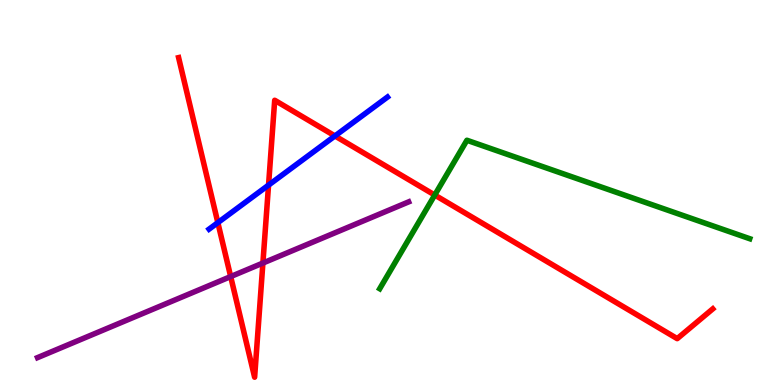[{'lines': ['blue', 'red'], 'intersections': [{'x': 2.81, 'y': 4.22}, {'x': 3.47, 'y': 5.19}, {'x': 4.32, 'y': 6.47}]}, {'lines': ['green', 'red'], 'intersections': [{'x': 5.61, 'y': 4.93}]}, {'lines': ['purple', 'red'], 'intersections': [{'x': 2.98, 'y': 2.82}, {'x': 3.39, 'y': 3.17}]}, {'lines': ['blue', 'green'], 'intersections': []}, {'lines': ['blue', 'purple'], 'intersections': []}, {'lines': ['green', 'purple'], 'intersections': []}]